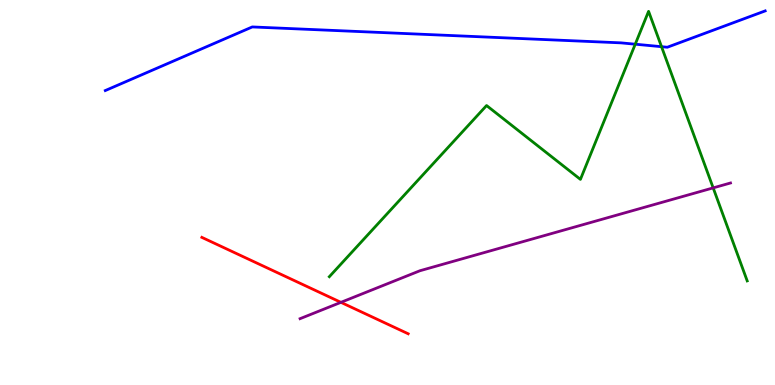[{'lines': ['blue', 'red'], 'intersections': []}, {'lines': ['green', 'red'], 'intersections': []}, {'lines': ['purple', 'red'], 'intersections': [{'x': 4.4, 'y': 2.15}]}, {'lines': ['blue', 'green'], 'intersections': [{'x': 8.2, 'y': 8.85}, {'x': 8.54, 'y': 8.79}]}, {'lines': ['blue', 'purple'], 'intersections': []}, {'lines': ['green', 'purple'], 'intersections': [{'x': 9.2, 'y': 5.12}]}]